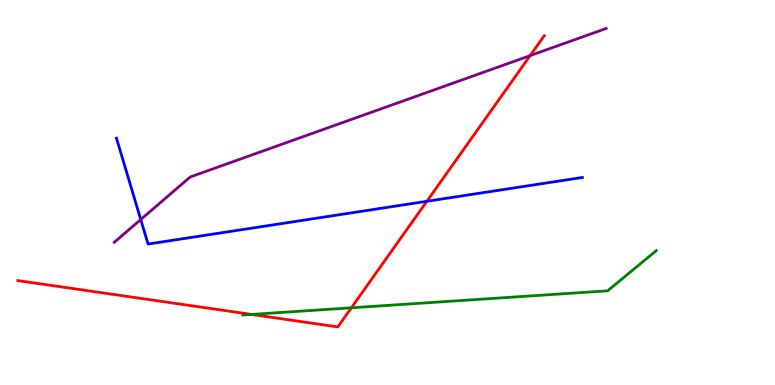[{'lines': ['blue', 'red'], 'intersections': [{'x': 5.51, 'y': 4.77}]}, {'lines': ['green', 'red'], 'intersections': [{'x': 3.25, 'y': 1.83}, {'x': 4.53, 'y': 2.01}]}, {'lines': ['purple', 'red'], 'intersections': [{'x': 6.84, 'y': 8.56}]}, {'lines': ['blue', 'green'], 'intersections': []}, {'lines': ['blue', 'purple'], 'intersections': [{'x': 1.82, 'y': 4.3}]}, {'lines': ['green', 'purple'], 'intersections': []}]